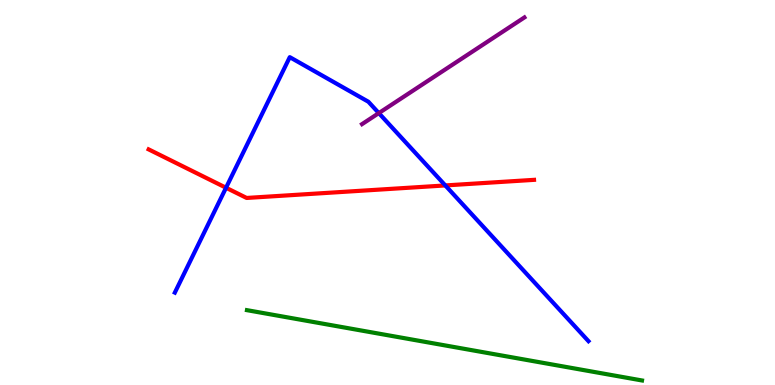[{'lines': ['blue', 'red'], 'intersections': [{'x': 2.92, 'y': 5.12}, {'x': 5.75, 'y': 5.18}]}, {'lines': ['green', 'red'], 'intersections': []}, {'lines': ['purple', 'red'], 'intersections': []}, {'lines': ['blue', 'green'], 'intersections': []}, {'lines': ['blue', 'purple'], 'intersections': [{'x': 4.89, 'y': 7.06}]}, {'lines': ['green', 'purple'], 'intersections': []}]